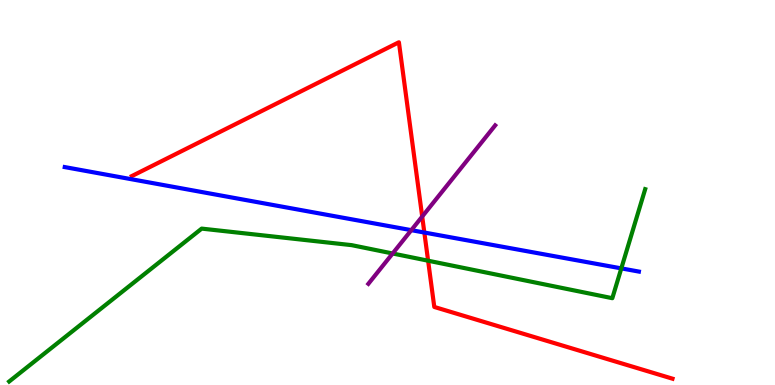[{'lines': ['blue', 'red'], 'intersections': [{'x': 5.48, 'y': 3.96}]}, {'lines': ['green', 'red'], 'intersections': [{'x': 5.52, 'y': 3.23}]}, {'lines': ['purple', 'red'], 'intersections': [{'x': 5.45, 'y': 4.38}]}, {'lines': ['blue', 'green'], 'intersections': [{'x': 8.02, 'y': 3.03}]}, {'lines': ['blue', 'purple'], 'intersections': [{'x': 5.31, 'y': 4.02}]}, {'lines': ['green', 'purple'], 'intersections': [{'x': 5.07, 'y': 3.42}]}]